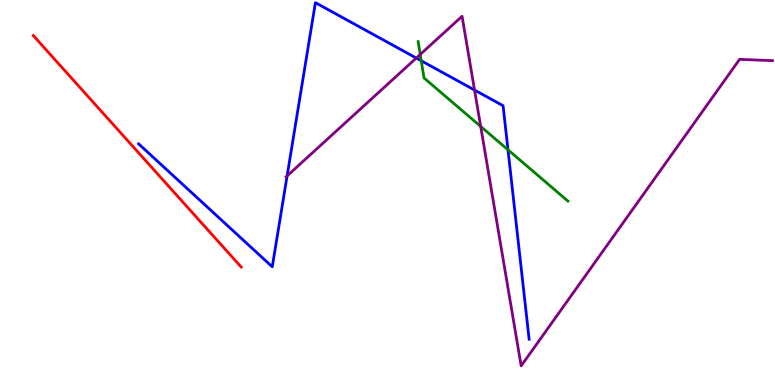[{'lines': ['blue', 'red'], 'intersections': []}, {'lines': ['green', 'red'], 'intersections': []}, {'lines': ['purple', 'red'], 'intersections': []}, {'lines': ['blue', 'green'], 'intersections': [{'x': 5.44, 'y': 8.42}, {'x': 6.55, 'y': 6.11}]}, {'lines': ['blue', 'purple'], 'intersections': [{'x': 3.7, 'y': 5.43}, {'x': 5.37, 'y': 8.49}, {'x': 6.12, 'y': 7.66}]}, {'lines': ['green', 'purple'], 'intersections': [{'x': 5.42, 'y': 8.59}, {'x': 6.2, 'y': 6.72}]}]